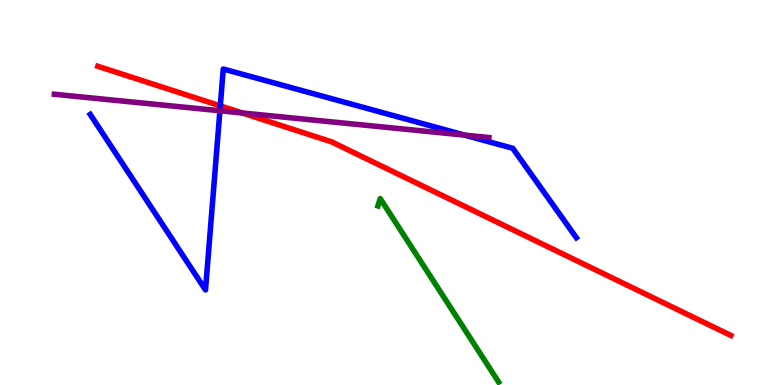[{'lines': ['blue', 'red'], 'intersections': [{'x': 2.84, 'y': 7.25}]}, {'lines': ['green', 'red'], 'intersections': []}, {'lines': ['purple', 'red'], 'intersections': [{'x': 3.13, 'y': 7.07}]}, {'lines': ['blue', 'green'], 'intersections': []}, {'lines': ['blue', 'purple'], 'intersections': [{'x': 2.84, 'y': 7.12}, {'x': 6.0, 'y': 6.49}]}, {'lines': ['green', 'purple'], 'intersections': []}]